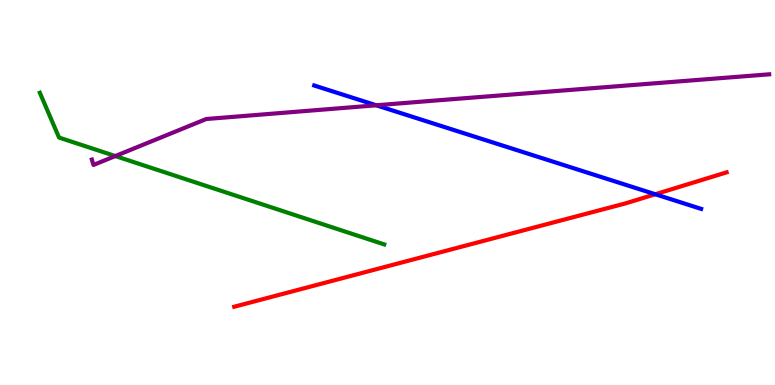[{'lines': ['blue', 'red'], 'intersections': [{'x': 8.46, 'y': 4.95}]}, {'lines': ['green', 'red'], 'intersections': []}, {'lines': ['purple', 'red'], 'intersections': []}, {'lines': ['blue', 'green'], 'intersections': []}, {'lines': ['blue', 'purple'], 'intersections': [{'x': 4.86, 'y': 7.27}]}, {'lines': ['green', 'purple'], 'intersections': [{'x': 1.49, 'y': 5.95}]}]